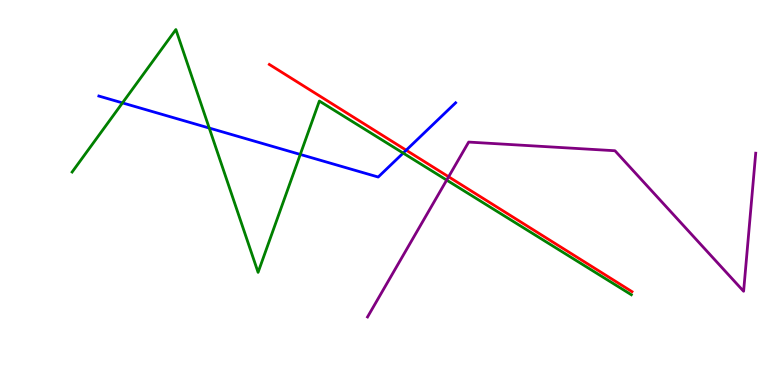[{'lines': ['blue', 'red'], 'intersections': [{'x': 5.24, 'y': 6.1}]}, {'lines': ['green', 'red'], 'intersections': []}, {'lines': ['purple', 'red'], 'intersections': [{'x': 5.79, 'y': 5.41}]}, {'lines': ['blue', 'green'], 'intersections': [{'x': 1.58, 'y': 7.33}, {'x': 2.7, 'y': 6.67}, {'x': 3.87, 'y': 5.99}, {'x': 5.2, 'y': 6.02}]}, {'lines': ['blue', 'purple'], 'intersections': []}, {'lines': ['green', 'purple'], 'intersections': [{'x': 5.76, 'y': 5.32}]}]